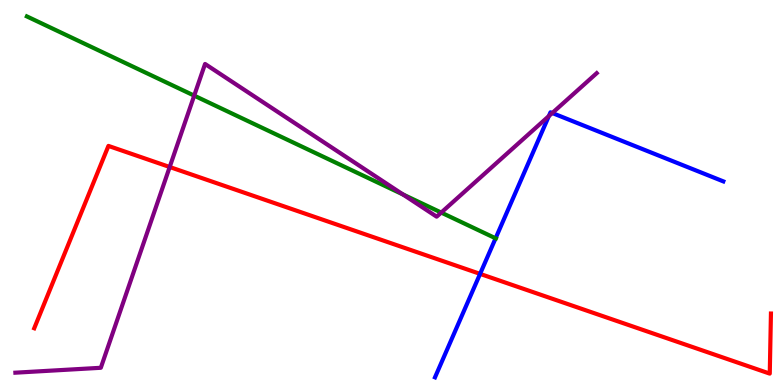[{'lines': ['blue', 'red'], 'intersections': [{'x': 6.19, 'y': 2.89}]}, {'lines': ['green', 'red'], 'intersections': []}, {'lines': ['purple', 'red'], 'intersections': [{'x': 2.19, 'y': 5.66}]}, {'lines': ['blue', 'green'], 'intersections': [{'x': 6.39, 'y': 3.81}]}, {'lines': ['blue', 'purple'], 'intersections': [{'x': 7.08, 'y': 6.98}, {'x': 7.13, 'y': 7.06}]}, {'lines': ['green', 'purple'], 'intersections': [{'x': 2.51, 'y': 7.52}, {'x': 5.2, 'y': 4.95}, {'x': 5.69, 'y': 4.48}]}]